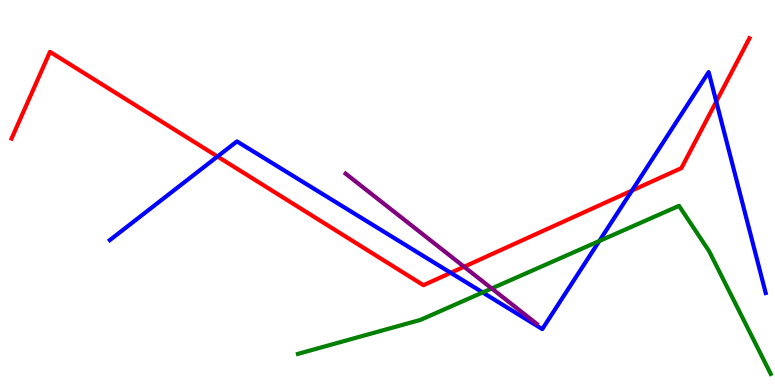[{'lines': ['blue', 'red'], 'intersections': [{'x': 2.81, 'y': 5.93}, {'x': 5.82, 'y': 2.91}, {'x': 8.15, 'y': 5.05}, {'x': 9.24, 'y': 7.36}]}, {'lines': ['green', 'red'], 'intersections': []}, {'lines': ['purple', 'red'], 'intersections': [{'x': 5.99, 'y': 3.07}]}, {'lines': ['blue', 'green'], 'intersections': [{'x': 6.23, 'y': 2.4}, {'x': 7.73, 'y': 3.74}]}, {'lines': ['blue', 'purple'], 'intersections': []}, {'lines': ['green', 'purple'], 'intersections': [{'x': 6.34, 'y': 2.51}]}]